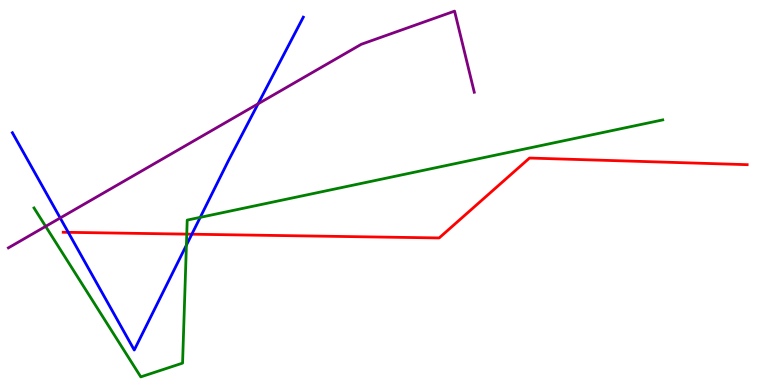[{'lines': ['blue', 'red'], 'intersections': [{'x': 0.881, 'y': 3.97}, {'x': 2.48, 'y': 3.92}]}, {'lines': ['green', 'red'], 'intersections': [{'x': 2.41, 'y': 3.92}]}, {'lines': ['purple', 'red'], 'intersections': []}, {'lines': ['blue', 'green'], 'intersections': [{'x': 2.41, 'y': 3.63}, {'x': 2.58, 'y': 4.35}]}, {'lines': ['blue', 'purple'], 'intersections': [{'x': 0.777, 'y': 4.34}, {'x': 3.33, 'y': 7.3}]}, {'lines': ['green', 'purple'], 'intersections': [{'x': 0.589, 'y': 4.12}]}]